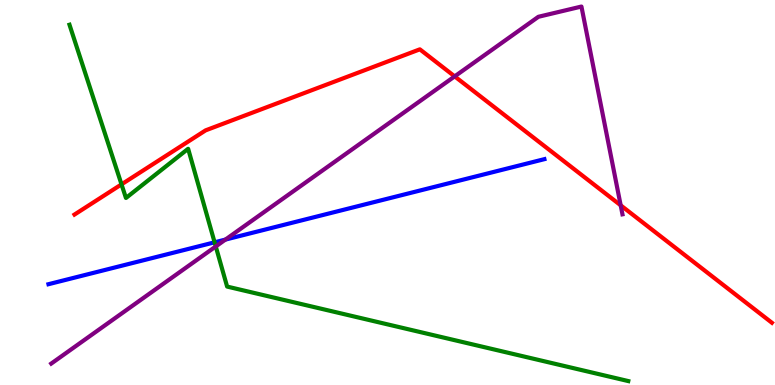[{'lines': ['blue', 'red'], 'intersections': []}, {'lines': ['green', 'red'], 'intersections': [{'x': 1.57, 'y': 5.21}]}, {'lines': ['purple', 'red'], 'intersections': [{'x': 5.87, 'y': 8.02}, {'x': 8.01, 'y': 4.67}]}, {'lines': ['blue', 'green'], 'intersections': [{'x': 2.77, 'y': 3.71}]}, {'lines': ['blue', 'purple'], 'intersections': [{'x': 2.91, 'y': 3.78}]}, {'lines': ['green', 'purple'], 'intersections': [{'x': 2.78, 'y': 3.6}]}]